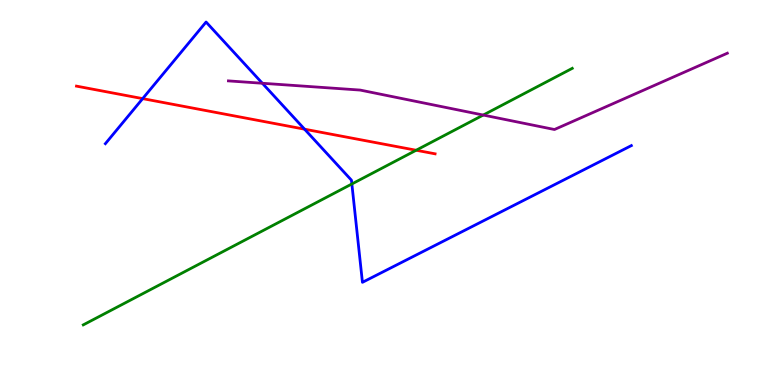[{'lines': ['blue', 'red'], 'intersections': [{'x': 1.84, 'y': 7.44}, {'x': 3.93, 'y': 6.64}]}, {'lines': ['green', 'red'], 'intersections': [{'x': 5.37, 'y': 6.1}]}, {'lines': ['purple', 'red'], 'intersections': []}, {'lines': ['blue', 'green'], 'intersections': [{'x': 4.54, 'y': 5.22}]}, {'lines': ['blue', 'purple'], 'intersections': [{'x': 3.39, 'y': 7.84}]}, {'lines': ['green', 'purple'], 'intersections': [{'x': 6.24, 'y': 7.01}]}]